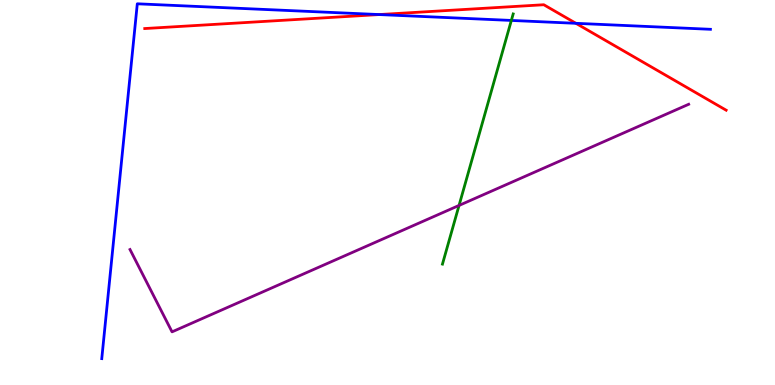[{'lines': ['blue', 'red'], 'intersections': [{'x': 4.89, 'y': 9.62}, {'x': 7.43, 'y': 9.39}]}, {'lines': ['green', 'red'], 'intersections': []}, {'lines': ['purple', 'red'], 'intersections': []}, {'lines': ['blue', 'green'], 'intersections': [{'x': 6.6, 'y': 9.47}]}, {'lines': ['blue', 'purple'], 'intersections': []}, {'lines': ['green', 'purple'], 'intersections': [{'x': 5.92, 'y': 4.66}]}]